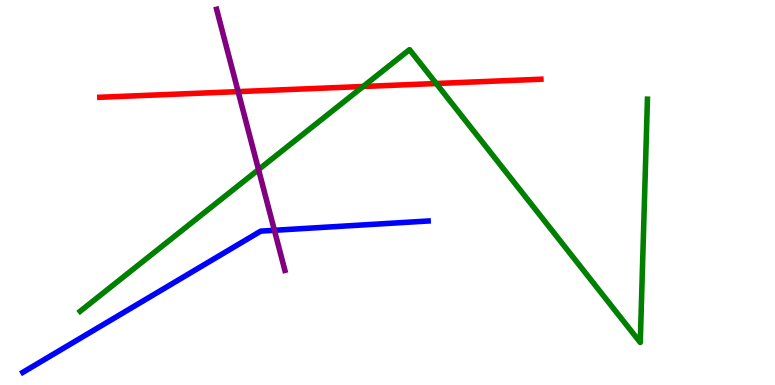[{'lines': ['blue', 'red'], 'intersections': []}, {'lines': ['green', 'red'], 'intersections': [{'x': 4.69, 'y': 7.75}, {'x': 5.63, 'y': 7.83}]}, {'lines': ['purple', 'red'], 'intersections': [{'x': 3.07, 'y': 7.62}]}, {'lines': ['blue', 'green'], 'intersections': []}, {'lines': ['blue', 'purple'], 'intersections': [{'x': 3.54, 'y': 4.02}]}, {'lines': ['green', 'purple'], 'intersections': [{'x': 3.34, 'y': 5.6}]}]